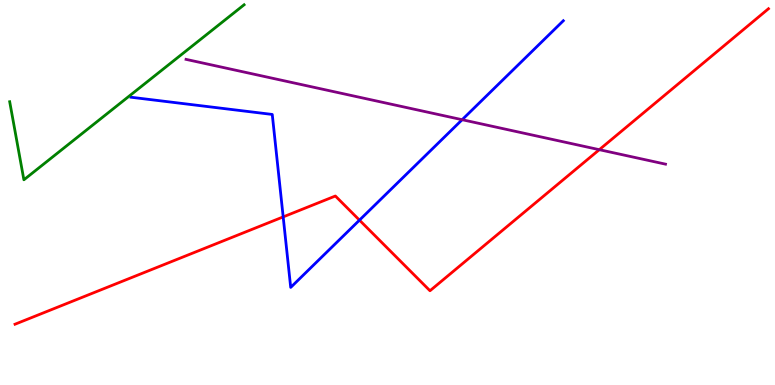[{'lines': ['blue', 'red'], 'intersections': [{'x': 3.65, 'y': 4.37}, {'x': 4.64, 'y': 4.28}]}, {'lines': ['green', 'red'], 'intersections': []}, {'lines': ['purple', 'red'], 'intersections': [{'x': 7.73, 'y': 6.11}]}, {'lines': ['blue', 'green'], 'intersections': []}, {'lines': ['blue', 'purple'], 'intersections': [{'x': 5.96, 'y': 6.89}]}, {'lines': ['green', 'purple'], 'intersections': []}]